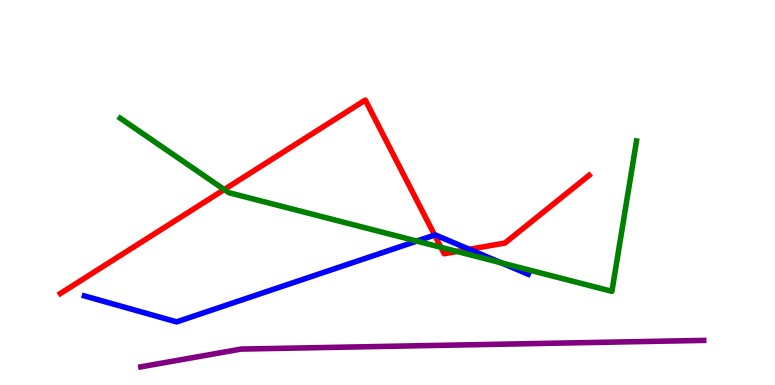[{'lines': ['blue', 'red'], 'intersections': [{'x': 5.61, 'y': 3.89}, {'x': 6.06, 'y': 3.52}]}, {'lines': ['green', 'red'], 'intersections': [{'x': 2.89, 'y': 5.08}, {'x': 5.69, 'y': 3.58}, {'x': 5.9, 'y': 3.47}]}, {'lines': ['purple', 'red'], 'intersections': []}, {'lines': ['blue', 'green'], 'intersections': [{'x': 5.38, 'y': 3.74}, {'x': 6.47, 'y': 3.17}]}, {'lines': ['blue', 'purple'], 'intersections': []}, {'lines': ['green', 'purple'], 'intersections': []}]